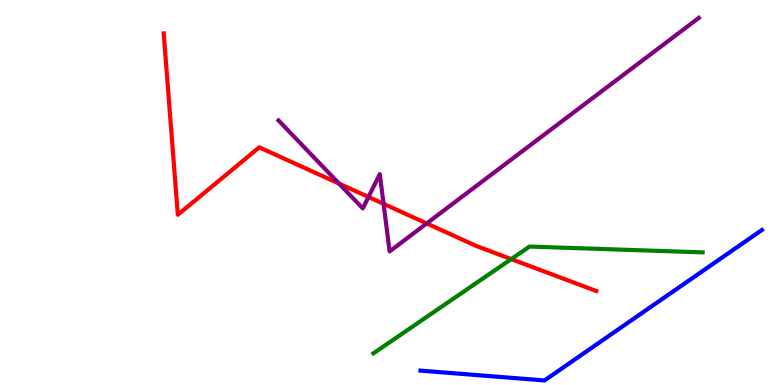[{'lines': ['blue', 'red'], 'intersections': []}, {'lines': ['green', 'red'], 'intersections': [{'x': 6.6, 'y': 3.27}]}, {'lines': ['purple', 'red'], 'intersections': [{'x': 4.37, 'y': 5.23}, {'x': 4.75, 'y': 4.88}, {'x': 4.95, 'y': 4.71}, {'x': 5.51, 'y': 4.2}]}, {'lines': ['blue', 'green'], 'intersections': []}, {'lines': ['blue', 'purple'], 'intersections': []}, {'lines': ['green', 'purple'], 'intersections': []}]